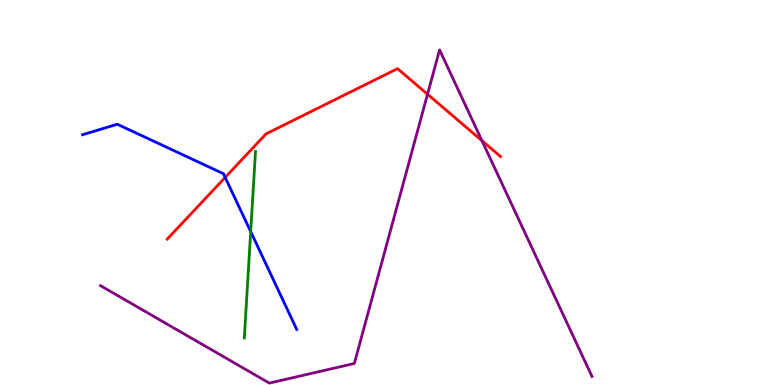[{'lines': ['blue', 'red'], 'intersections': [{'x': 2.91, 'y': 5.39}]}, {'lines': ['green', 'red'], 'intersections': []}, {'lines': ['purple', 'red'], 'intersections': [{'x': 5.52, 'y': 7.55}, {'x': 6.22, 'y': 6.35}]}, {'lines': ['blue', 'green'], 'intersections': [{'x': 3.23, 'y': 3.98}]}, {'lines': ['blue', 'purple'], 'intersections': []}, {'lines': ['green', 'purple'], 'intersections': []}]